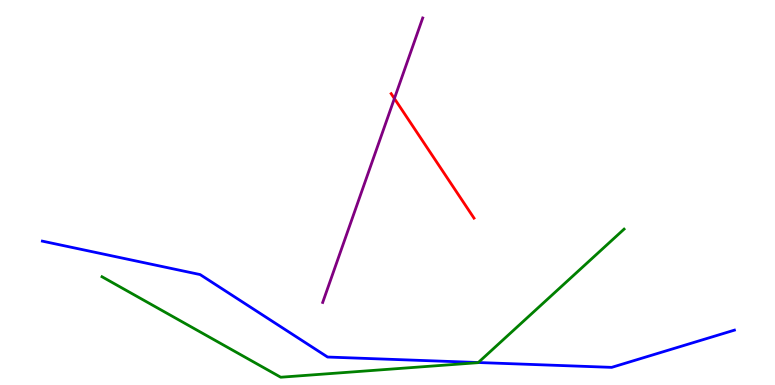[{'lines': ['blue', 'red'], 'intersections': []}, {'lines': ['green', 'red'], 'intersections': []}, {'lines': ['purple', 'red'], 'intersections': [{'x': 5.09, 'y': 7.44}]}, {'lines': ['blue', 'green'], 'intersections': [{'x': 6.17, 'y': 0.584}]}, {'lines': ['blue', 'purple'], 'intersections': []}, {'lines': ['green', 'purple'], 'intersections': []}]